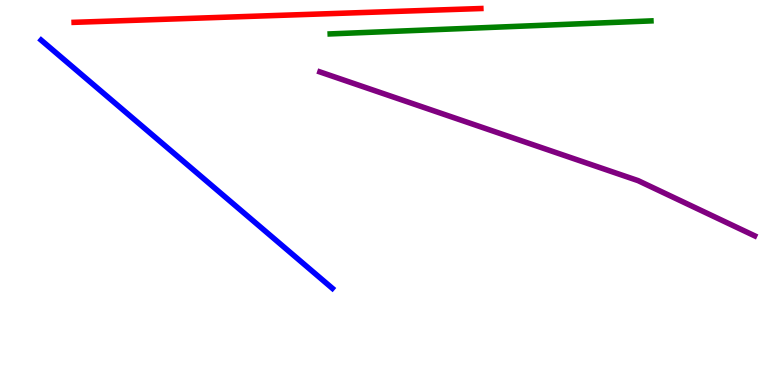[{'lines': ['blue', 'red'], 'intersections': []}, {'lines': ['green', 'red'], 'intersections': []}, {'lines': ['purple', 'red'], 'intersections': []}, {'lines': ['blue', 'green'], 'intersections': []}, {'lines': ['blue', 'purple'], 'intersections': []}, {'lines': ['green', 'purple'], 'intersections': []}]